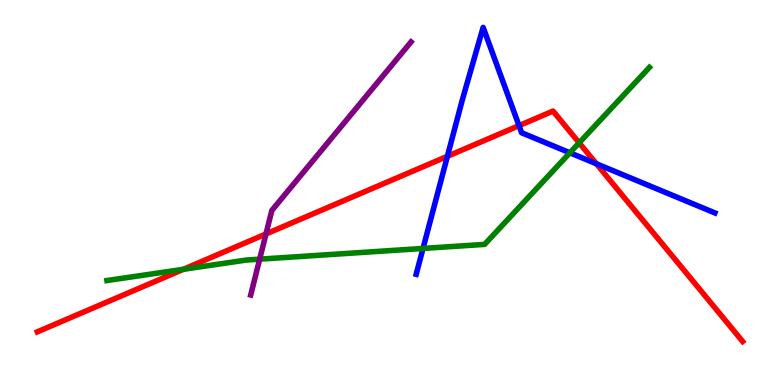[{'lines': ['blue', 'red'], 'intersections': [{'x': 5.77, 'y': 5.94}, {'x': 6.7, 'y': 6.74}, {'x': 7.7, 'y': 5.75}]}, {'lines': ['green', 'red'], 'intersections': [{'x': 2.37, 'y': 3.01}, {'x': 7.47, 'y': 6.29}]}, {'lines': ['purple', 'red'], 'intersections': [{'x': 3.43, 'y': 3.92}]}, {'lines': ['blue', 'green'], 'intersections': [{'x': 5.46, 'y': 3.55}, {'x': 7.35, 'y': 6.03}]}, {'lines': ['blue', 'purple'], 'intersections': []}, {'lines': ['green', 'purple'], 'intersections': [{'x': 3.35, 'y': 3.27}]}]